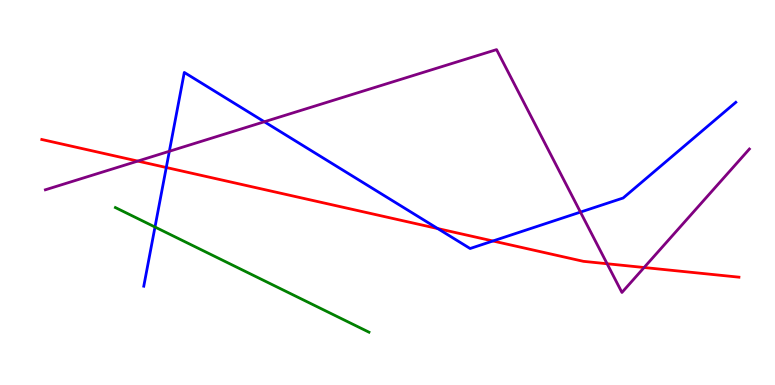[{'lines': ['blue', 'red'], 'intersections': [{'x': 2.15, 'y': 5.65}, {'x': 5.65, 'y': 4.06}, {'x': 6.36, 'y': 3.74}]}, {'lines': ['green', 'red'], 'intersections': []}, {'lines': ['purple', 'red'], 'intersections': [{'x': 1.78, 'y': 5.82}, {'x': 7.83, 'y': 3.15}, {'x': 8.31, 'y': 3.05}]}, {'lines': ['blue', 'green'], 'intersections': [{'x': 2.0, 'y': 4.1}]}, {'lines': ['blue', 'purple'], 'intersections': [{'x': 2.19, 'y': 6.07}, {'x': 3.41, 'y': 6.84}, {'x': 7.49, 'y': 4.49}]}, {'lines': ['green', 'purple'], 'intersections': []}]